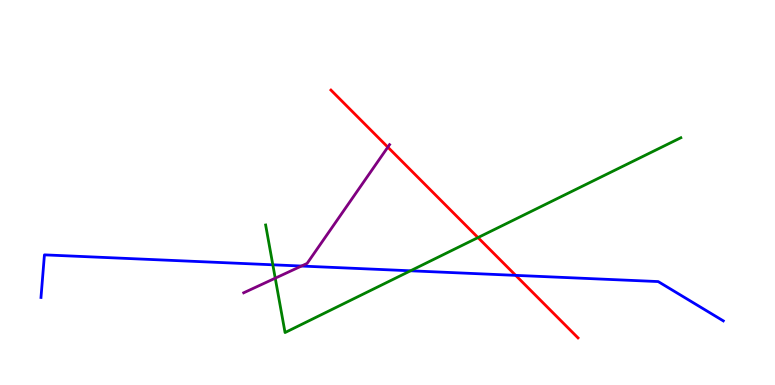[{'lines': ['blue', 'red'], 'intersections': [{'x': 6.65, 'y': 2.85}]}, {'lines': ['green', 'red'], 'intersections': [{'x': 6.17, 'y': 3.83}]}, {'lines': ['purple', 'red'], 'intersections': [{'x': 5.0, 'y': 6.18}]}, {'lines': ['blue', 'green'], 'intersections': [{'x': 3.52, 'y': 3.12}, {'x': 5.3, 'y': 2.97}]}, {'lines': ['blue', 'purple'], 'intersections': [{'x': 3.89, 'y': 3.09}]}, {'lines': ['green', 'purple'], 'intersections': [{'x': 3.55, 'y': 2.77}]}]